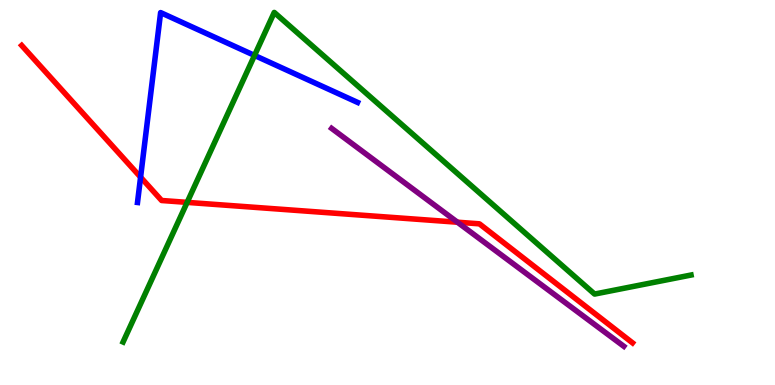[{'lines': ['blue', 'red'], 'intersections': [{'x': 1.81, 'y': 5.4}]}, {'lines': ['green', 'red'], 'intersections': [{'x': 2.41, 'y': 4.74}]}, {'lines': ['purple', 'red'], 'intersections': [{'x': 5.9, 'y': 4.23}]}, {'lines': ['blue', 'green'], 'intersections': [{'x': 3.28, 'y': 8.56}]}, {'lines': ['blue', 'purple'], 'intersections': []}, {'lines': ['green', 'purple'], 'intersections': []}]